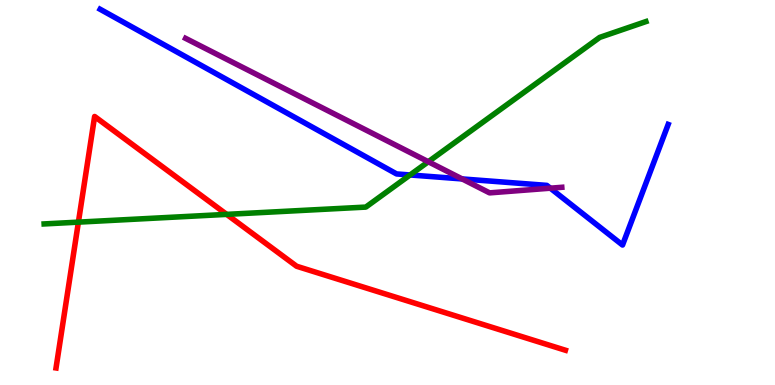[{'lines': ['blue', 'red'], 'intersections': []}, {'lines': ['green', 'red'], 'intersections': [{'x': 1.01, 'y': 4.23}, {'x': 2.92, 'y': 4.43}]}, {'lines': ['purple', 'red'], 'intersections': []}, {'lines': ['blue', 'green'], 'intersections': [{'x': 5.29, 'y': 5.46}]}, {'lines': ['blue', 'purple'], 'intersections': [{'x': 5.96, 'y': 5.35}, {'x': 7.1, 'y': 5.11}]}, {'lines': ['green', 'purple'], 'intersections': [{'x': 5.53, 'y': 5.8}]}]